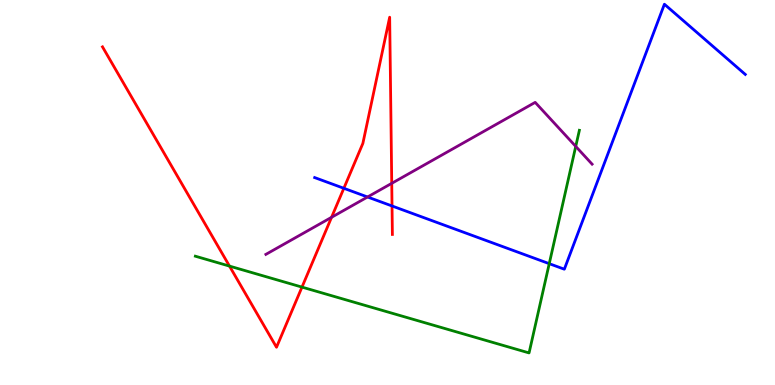[{'lines': ['blue', 'red'], 'intersections': [{'x': 4.44, 'y': 5.11}, {'x': 5.06, 'y': 4.65}]}, {'lines': ['green', 'red'], 'intersections': [{'x': 2.96, 'y': 3.09}, {'x': 3.9, 'y': 2.54}]}, {'lines': ['purple', 'red'], 'intersections': [{'x': 4.28, 'y': 4.36}, {'x': 5.05, 'y': 5.24}]}, {'lines': ['blue', 'green'], 'intersections': [{'x': 7.09, 'y': 3.15}]}, {'lines': ['blue', 'purple'], 'intersections': [{'x': 4.74, 'y': 4.88}]}, {'lines': ['green', 'purple'], 'intersections': [{'x': 7.43, 'y': 6.2}]}]